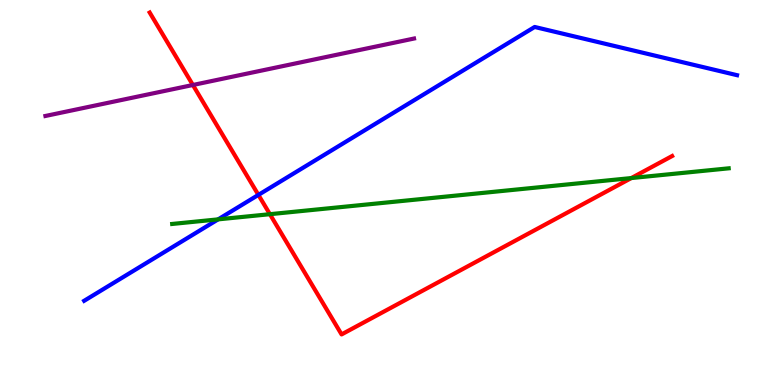[{'lines': ['blue', 'red'], 'intersections': [{'x': 3.33, 'y': 4.94}]}, {'lines': ['green', 'red'], 'intersections': [{'x': 3.48, 'y': 4.44}, {'x': 8.15, 'y': 5.38}]}, {'lines': ['purple', 'red'], 'intersections': [{'x': 2.49, 'y': 7.79}]}, {'lines': ['blue', 'green'], 'intersections': [{'x': 2.81, 'y': 4.3}]}, {'lines': ['blue', 'purple'], 'intersections': []}, {'lines': ['green', 'purple'], 'intersections': []}]